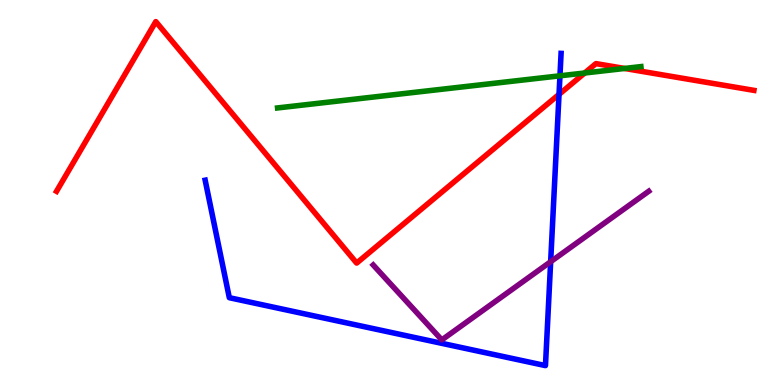[{'lines': ['blue', 'red'], 'intersections': [{'x': 7.21, 'y': 7.55}]}, {'lines': ['green', 'red'], 'intersections': [{'x': 7.54, 'y': 8.1}, {'x': 8.06, 'y': 8.22}]}, {'lines': ['purple', 'red'], 'intersections': []}, {'lines': ['blue', 'green'], 'intersections': [{'x': 7.23, 'y': 8.03}]}, {'lines': ['blue', 'purple'], 'intersections': [{'x': 7.11, 'y': 3.2}]}, {'lines': ['green', 'purple'], 'intersections': []}]